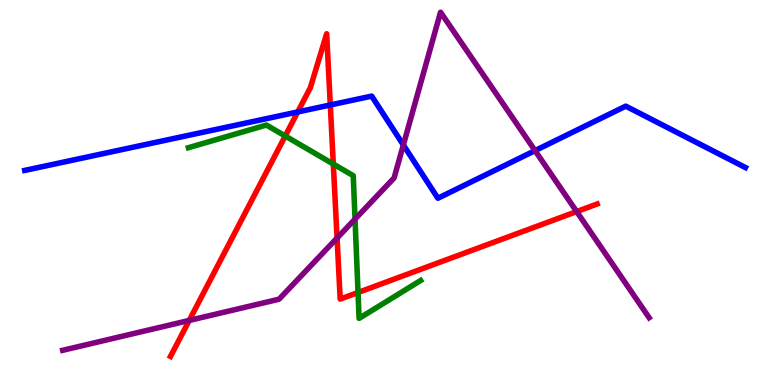[{'lines': ['blue', 'red'], 'intersections': [{'x': 3.84, 'y': 7.09}, {'x': 4.26, 'y': 7.27}]}, {'lines': ['green', 'red'], 'intersections': [{'x': 3.68, 'y': 6.47}, {'x': 4.3, 'y': 5.74}, {'x': 4.62, 'y': 2.4}]}, {'lines': ['purple', 'red'], 'intersections': [{'x': 2.44, 'y': 1.68}, {'x': 4.35, 'y': 3.82}, {'x': 7.44, 'y': 4.5}]}, {'lines': ['blue', 'green'], 'intersections': []}, {'lines': ['blue', 'purple'], 'intersections': [{'x': 5.2, 'y': 6.24}, {'x': 6.9, 'y': 6.09}]}, {'lines': ['green', 'purple'], 'intersections': [{'x': 4.58, 'y': 4.31}]}]